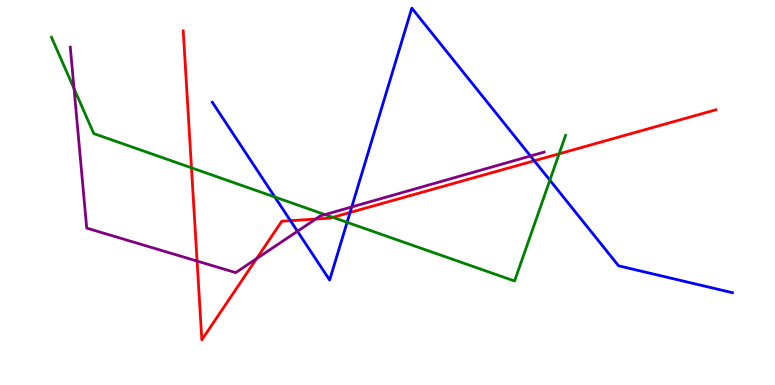[{'lines': ['blue', 'red'], 'intersections': [{'x': 3.75, 'y': 4.27}, {'x': 4.52, 'y': 4.48}, {'x': 6.89, 'y': 5.82}]}, {'lines': ['green', 'red'], 'intersections': [{'x': 2.47, 'y': 5.64}, {'x': 4.29, 'y': 4.36}, {'x': 7.21, 'y': 6.01}]}, {'lines': ['purple', 'red'], 'intersections': [{'x': 2.54, 'y': 3.22}, {'x': 3.31, 'y': 3.28}, {'x': 4.07, 'y': 4.31}]}, {'lines': ['blue', 'green'], 'intersections': [{'x': 3.55, 'y': 4.88}, {'x': 4.48, 'y': 4.23}, {'x': 7.1, 'y': 5.32}]}, {'lines': ['blue', 'purple'], 'intersections': [{'x': 3.84, 'y': 3.99}, {'x': 4.54, 'y': 4.62}, {'x': 6.84, 'y': 5.95}]}, {'lines': ['green', 'purple'], 'intersections': [{'x': 0.955, 'y': 7.7}, {'x': 4.19, 'y': 4.43}]}]